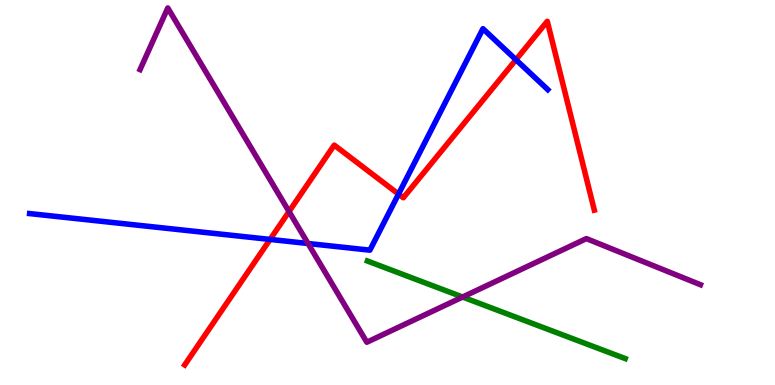[{'lines': ['blue', 'red'], 'intersections': [{'x': 3.48, 'y': 3.78}, {'x': 5.14, 'y': 4.96}, {'x': 6.66, 'y': 8.45}]}, {'lines': ['green', 'red'], 'intersections': []}, {'lines': ['purple', 'red'], 'intersections': [{'x': 3.73, 'y': 4.5}]}, {'lines': ['blue', 'green'], 'intersections': []}, {'lines': ['blue', 'purple'], 'intersections': [{'x': 3.97, 'y': 3.68}]}, {'lines': ['green', 'purple'], 'intersections': [{'x': 5.97, 'y': 2.28}]}]